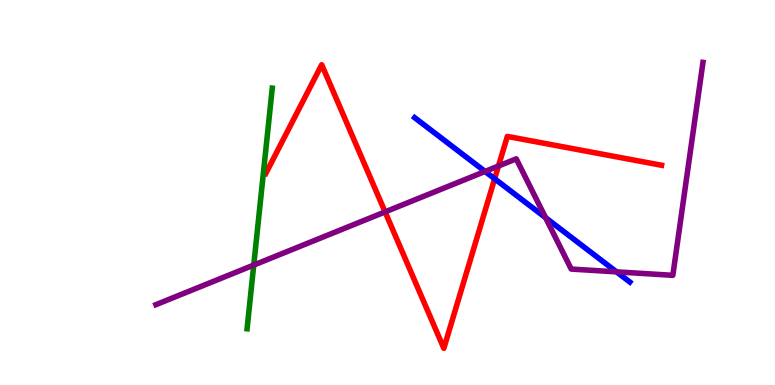[{'lines': ['blue', 'red'], 'intersections': [{'x': 6.38, 'y': 5.36}]}, {'lines': ['green', 'red'], 'intersections': []}, {'lines': ['purple', 'red'], 'intersections': [{'x': 4.97, 'y': 4.5}, {'x': 6.43, 'y': 5.69}]}, {'lines': ['blue', 'green'], 'intersections': []}, {'lines': ['blue', 'purple'], 'intersections': [{'x': 6.26, 'y': 5.55}, {'x': 7.04, 'y': 4.35}, {'x': 7.96, 'y': 2.94}]}, {'lines': ['green', 'purple'], 'intersections': [{'x': 3.27, 'y': 3.11}]}]